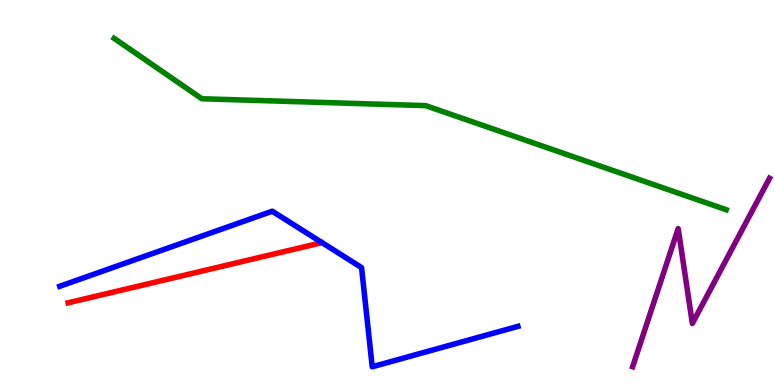[{'lines': ['blue', 'red'], 'intersections': []}, {'lines': ['green', 'red'], 'intersections': []}, {'lines': ['purple', 'red'], 'intersections': []}, {'lines': ['blue', 'green'], 'intersections': []}, {'lines': ['blue', 'purple'], 'intersections': []}, {'lines': ['green', 'purple'], 'intersections': []}]